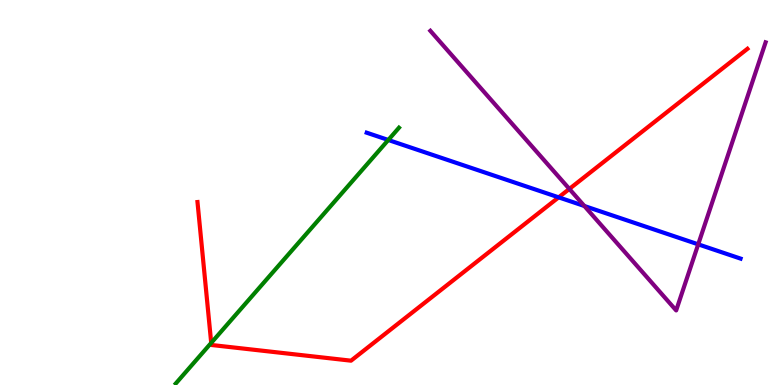[{'lines': ['blue', 'red'], 'intersections': [{'x': 7.21, 'y': 4.87}]}, {'lines': ['green', 'red'], 'intersections': [{'x': 2.73, 'y': 1.09}]}, {'lines': ['purple', 'red'], 'intersections': [{'x': 7.35, 'y': 5.09}]}, {'lines': ['blue', 'green'], 'intersections': [{'x': 5.01, 'y': 6.36}]}, {'lines': ['blue', 'purple'], 'intersections': [{'x': 7.54, 'y': 4.65}, {'x': 9.01, 'y': 3.65}]}, {'lines': ['green', 'purple'], 'intersections': []}]